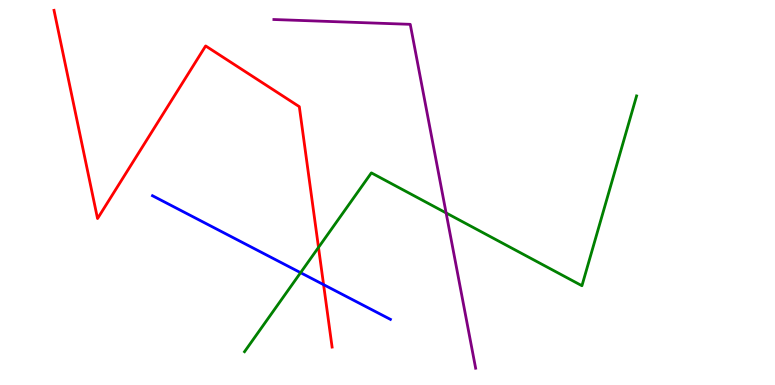[{'lines': ['blue', 'red'], 'intersections': [{'x': 4.18, 'y': 2.61}]}, {'lines': ['green', 'red'], 'intersections': [{'x': 4.11, 'y': 3.57}]}, {'lines': ['purple', 'red'], 'intersections': []}, {'lines': ['blue', 'green'], 'intersections': [{'x': 3.88, 'y': 2.92}]}, {'lines': ['blue', 'purple'], 'intersections': []}, {'lines': ['green', 'purple'], 'intersections': [{'x': 5.76, 'y': 4.47}]}]